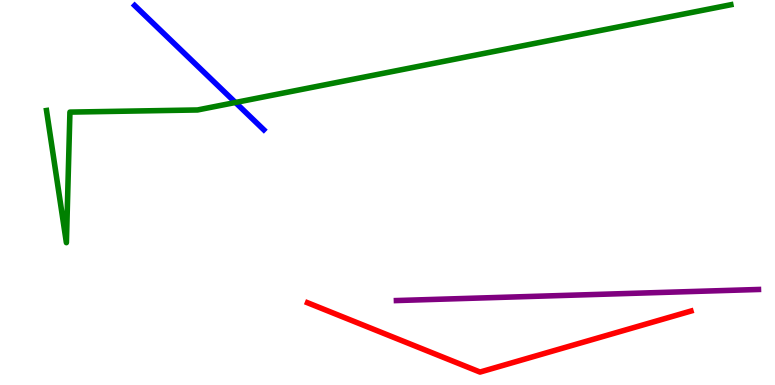[{'lines': ['blue', 'red'], 'intersections': []}, {'lines': ['green', 'red'], 'intersections': []}, {'lines': ['purple', 'red'], 'intersections': []}, {'lines': ['blue', 'green'], 'intersections': [{'x': 3.04, 'y': 7.34}]}, {'lines': ['blue', 'purple'], 'intersections': []}, {'lines': ['green', 'purple'], 'intersections': []}]